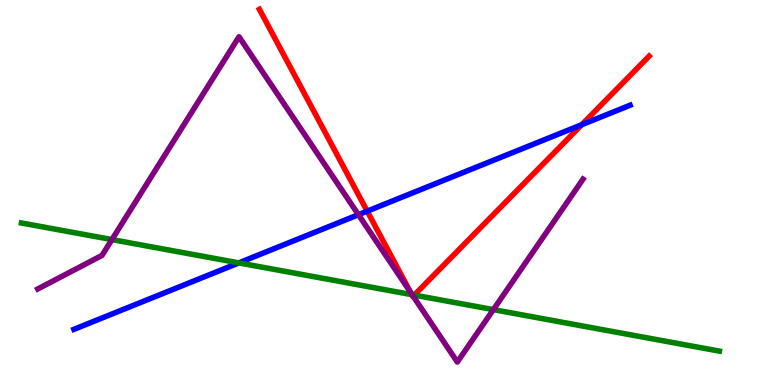[{'lines': ['blue', 'red'], 'intersections': [{'x': 4.74, 'y': 4.52}, {'x': 7.51, 'y': 6.76}]}, {'lines': ['green', 'red'], 'intersections': [{'x': 5.31, 'y': 2.35}, {'x': 5.35, 'y': 2.34}]}, {'lines': ['purple', 'red'], 'intersections': [{'x': 5.3, 'y': 2.41}, {'x': 5.33, 'y': 2.31}]}, {'lines': ['blue', 'green'], 'intersections': [{'x': 3.08, 'y': 3.17}]}, {'lines': ['blue', 'purple'], 'intersections': [{'x': 4.62, 'y': 4.42}]}, {'lines': ['green', 'purple'], 'intersections': [{'x': 1.44, 'y': 3.78}, {'x': 5.32, 'y': 2.35}, {'x': 6.37, 'y': 1.96}]}]